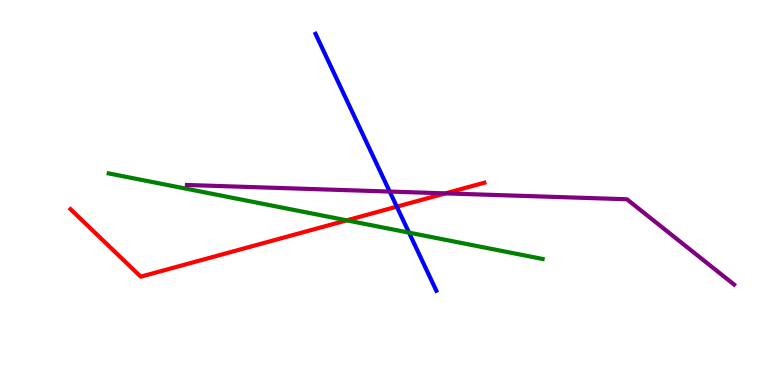[{'lines': ['blue', 'red'], 'intersections': [{'x': 5.12, 'y': 4.63}]}, {'lines': ['green', 'red'], 'intersections': [{'x': 4.47, 'y': 4.28}]}, {'lines': ['purple', 'red'], 'intersections': [{'x': 5.75, 'y': 4.98}]}, {'lines': ['blue', 'green'], 'intersections': [{'x': 5.28, 'y': 3.96}]}, {'lines': ['blue', 'purple'], 'intersections': [{'x': 5.03, 'y': 5.02}]}, {'lines': ['green', 'purple'], 'intersections': []}]